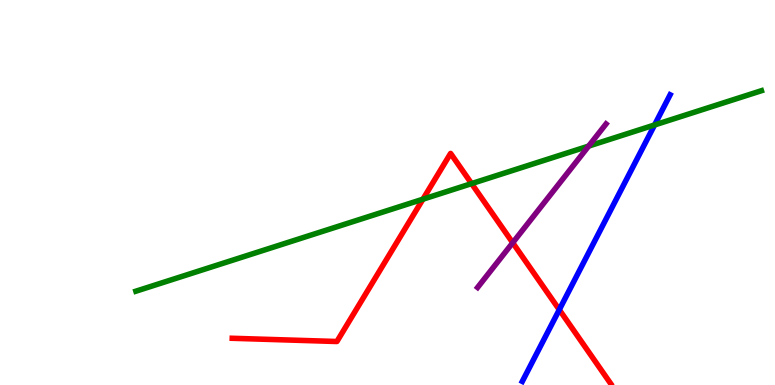[{'lines': ['blue', 'red'], 'intersections': [{'x': 7.22, 'y': 1.96}]}, {'lines': ['green', 'red'], 'intersections': [{'x': 5.46, 'y': 4.83}, {'x': 6.09, 'y': 5.23}]}, {'lines': ['purple', 'red'], 'intersections': [{'x': 6.62, 'y': 3.69}]}, {'lines': ['blue', 'green'], 'intersections': [{'x': 8.45, 'y': 6.75}]}, {'lines': ['blue', 'purple'], 'intersections': []}, {'lines': ['green', 'purple'], 'intersections': [{'x': 7.6, 'y': 6.21}]}]